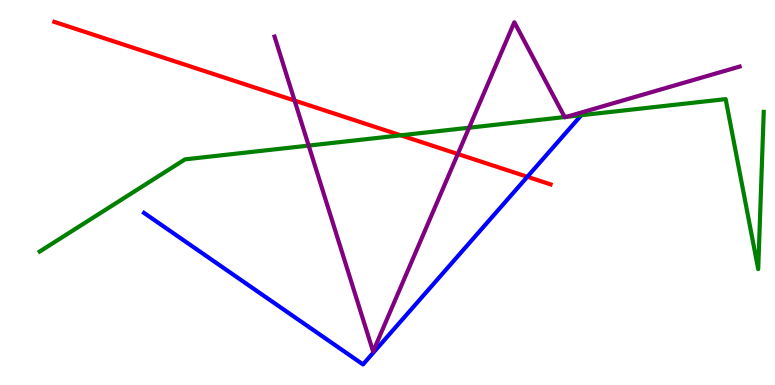[{'lines': ['blue', 'red'], 'intersections': [{'x': 6.8, 'y': 5.41}]}, {'lines': ['green', 'red'], 'intersections': [{'x': 5.17, 'y': 6.49}]}, {'lines': ['purple', 'red'], 'intersections': [{'x': 3.8, 'y': 7.39}, {'x': 5.91, 'y': 6.0}]}, {'lines': ['blue', 'green'], 'intersections': [{'x': 7.5, 'y': 7.01}]}, {'lines': ['blue', 'purple'], 'intersections': []}, {'lines': ['green', 'purple'], 'intersections': [{'x': 3.98, 'y': 6.22}, {'x': 6.05, 'y': 6.68}, {'x': 7.29, 'y': 6.96}, {'x': 7.31, 'y': 6.96}]}]